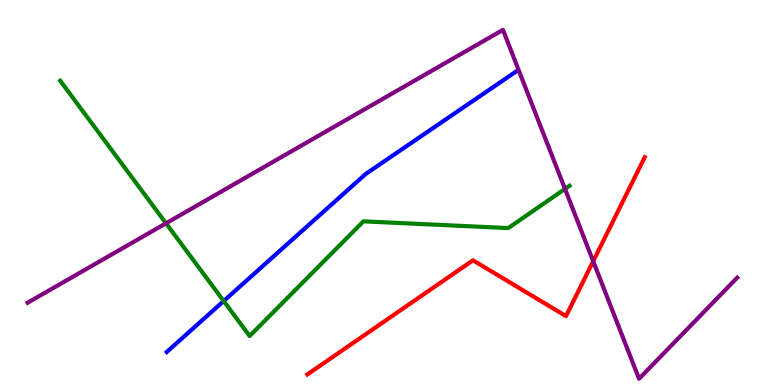[{'lines': ['blue', 'red'], 'intersections': []}, {'lines': ['green', 'red'], 'intersections': []}, {'lines': ['purple', 'red'], 'intersections': [{'x': 7.65, 'y': 3.21}]}, {'lines': ['blue', 'green'], 'intersections': [{'x': 2.89, 'y': 2.18}]}, {'lines': ['blue', 'purple'], 'intersections': []}, {'lines': ['green', 'purple'], 'intersections': [{'x': 2.14, 'y': 4.2}, {'x': 7.29, 'y': 5.09}]}]